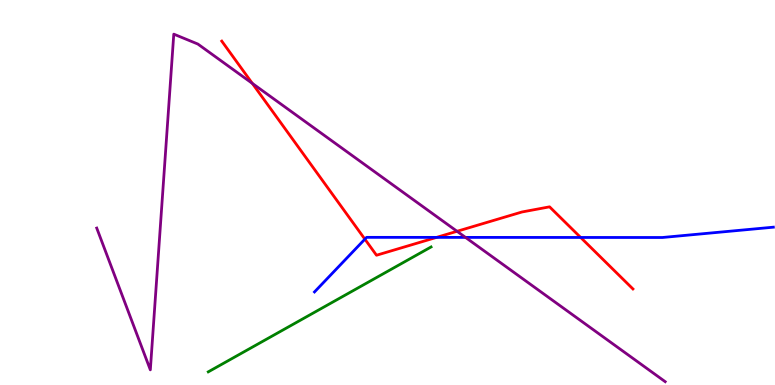[{'lines': ['blue', 'red'], 'intersections': [{'x': 4.71, 'y': 3.79}, {'x': 5.63, 'y': 3.83}, {'x': 7.49, 'y': 3.83}]}, {'lines': ['green', 'red'], 'intersections': []}, {'lines': ['purple', 'red'], 'intersections': [{'x': 3.26, 'y': 7.83}, {'x': 5.9, 'y': 3.99}]}, {'lines': ['blue', 'green'], 'intersections': []}, {'lines': ['blue', 'purple'], 'intersections': [{'x': 6.01, 'y': 3.83}]}, {'lines': ['green', 'purple'], 'intersections': []}]